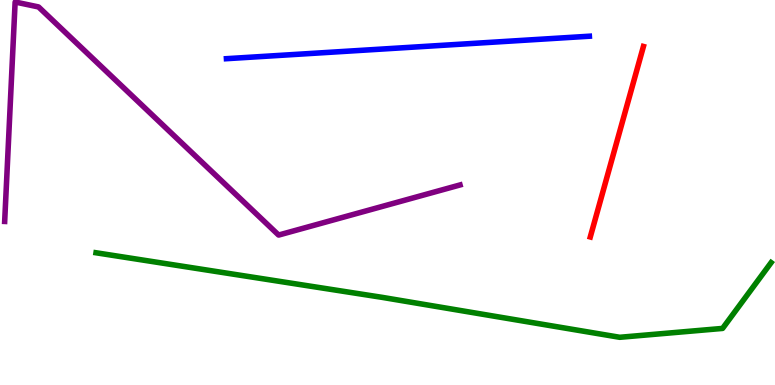[{'lines': ['blue', 'red'], 'intersections': []}, {'lines': ['green', 'red'], 'intersections': []}, {'lines': ['purple', 'red'], 'intersections': []}, {'lines': ['blue', 'green'], 'intersections': []}, {'lines': ['blue', 'purple'], 'intersections': []}, {'lines': ['green', 'purple'], 'intersections': []}]